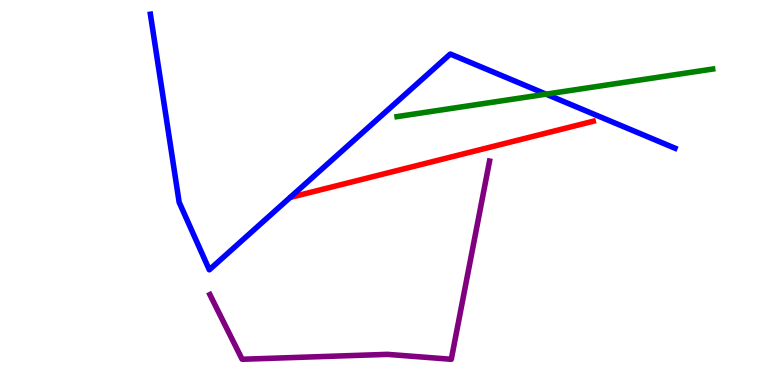[{'lines': ['blue', 'red'], 'intersections': []}, {'lines': ['green', 'red'], 'intersections': []}, {'lines': ['purple', 'red'], 'intersections': []}, {'lines': ['blue', 'green'], 'intersections': [{'x': 7.05, 'y': 7.55}]}, {'lines': ['blue', 'purple'], 'intersections': []}, {'lines': ['green', 'purple'], 'intersections': []}]